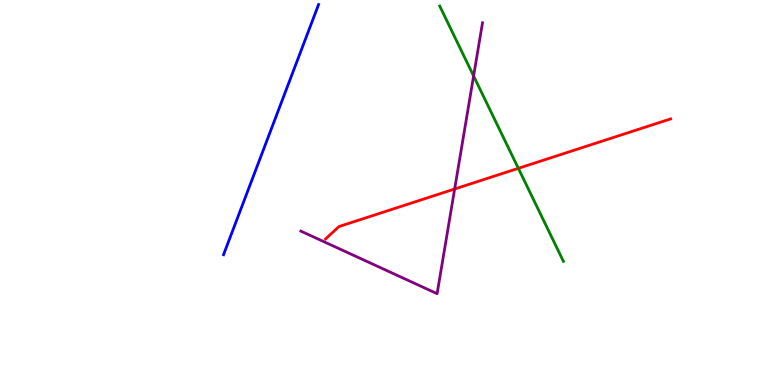[{'lines': ['blue', 'red'], 'intersections': []}, {'lines': ['green', 'red'], 'intersections': [{'x': 6.69, 'y': 5.63}]}, {'lines': ['purple', 'red'], 'intersections': [{'x': 5.87, 'y': 5.09}]}, {'lines': ['blue', 'green'], 'intersections': []}, {'lines': ['blue', 'purple'], 'intersections': []}, {'lines': ['green', 'purple'], 'intersections': [{'x': 6.11, 'y': 8.03}]}]